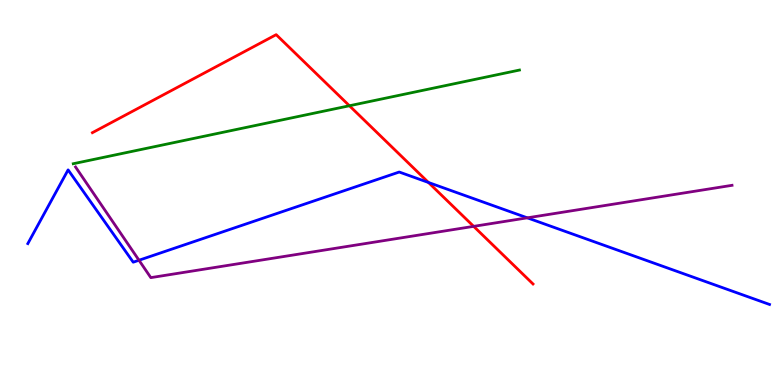[{'lines': ['blue', 'red'], 'intersections': [{'x': 5.53, 'y': 5.26}]}, {'lines': ['green', 'red'], 'intersections': [{'x': 4.51, 'y': 7.25}]}, {'lines': ['purple', 'red'], 'intersections': [{'x': 6.11, 'y': 4.12}]}, {'lines': ['blue', 'green'], 'intersections': []}, {'lines': ['blue', 'purple'], 'intersections': [{'x': 1.79, 'y': 3.24}, {'x': 6.8, 'y': 4.34}]}, {'lines': ['green', 'purple'], 'intersections': []}]